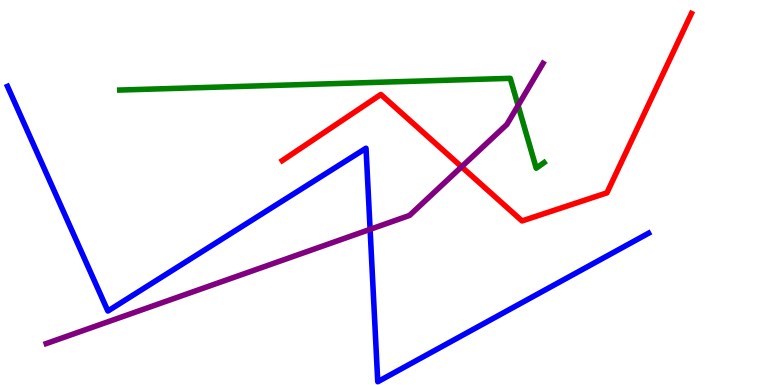[{'lines': ['blue', 'red'], 'intersections': []}, {'lines': ['green', 'red'], 'intersections': []}, {'lines': ['purple', 'red'], 'intersections': [{'x': 5.96, 'y': 5.67}]}, {'lines': ['blue', 'green'], 'intersections': []}, {'lines': ['blue', 'purple'], 'intersections': [{'x': 4.78, 'y': 4.04}]}, {'lines': ['green', 'purple'], 'intersections': [{'x': 6.69, 'y': 7.26}]}]